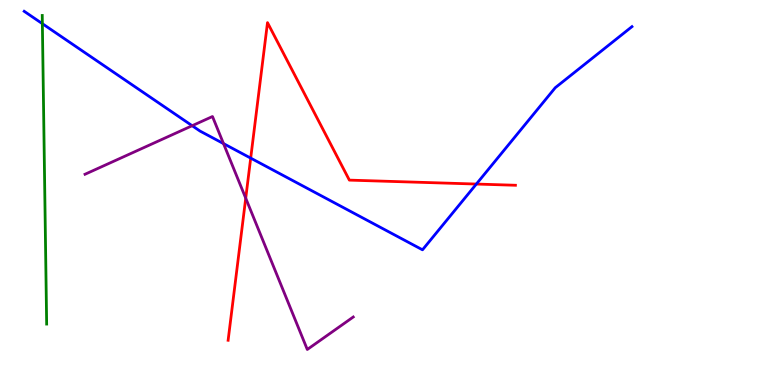[{'lines': ['blue', 'red'], 'intersections': [{'x': 3.23, 'y': 5.89}, {'x': 6.15, 'y': 5.22}]}, {'lines': ['green', 'red'], 'intersections': []}, {'lines': ['purple', 'red'], 'intersections': [{'x': 3.17, 'y': 4.85}]}, {'lines': ['blue', 'green'], 'intersections': [{'x': 0.547, 'y': 9.38}]}, {'lines': ['blue', 'purple'], 'intersections': [{'x': 2.48, 'y': 6.73}, {'x': 2.88, 'y': 6.27}]}, {'lines': ['green', 'purple'], 'intersections': []}]